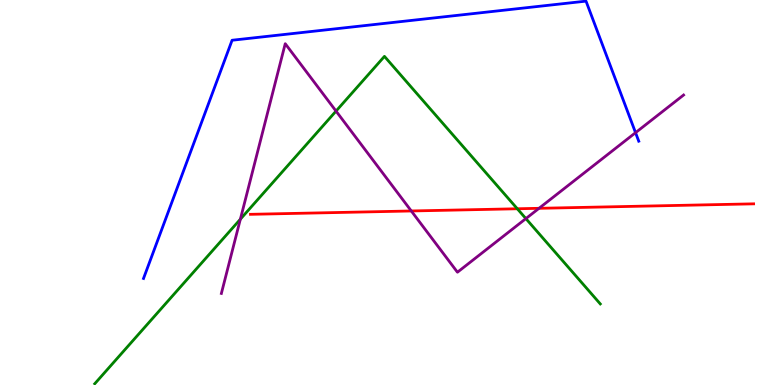[{'lines': ['blue', 'red'], 'intersections': []}, {'lines': ['green', 'red'], 'intersections': [{'x': 6.68, 'y': 4.58}]}, {'lines': ['purple', 'red'], 'intersections': [{'x': 5.31, 'y': 4.52}, {'x': 6.95, 'y': 4.59}]}, {'lines': ['blue', 'green'], 'intersections': []}, {'lines': ['blue', 'purple'], 'intersections': [{'x': 8.2, 'y': 6.55}]}, {'lines': ['green', 'purple'], 'intersections': [{'x': 3.1, 'y': 4.31}, {'x': 4.34, 'y': 7.11}, {'x': 6.79, 'y': 4.32}]}]